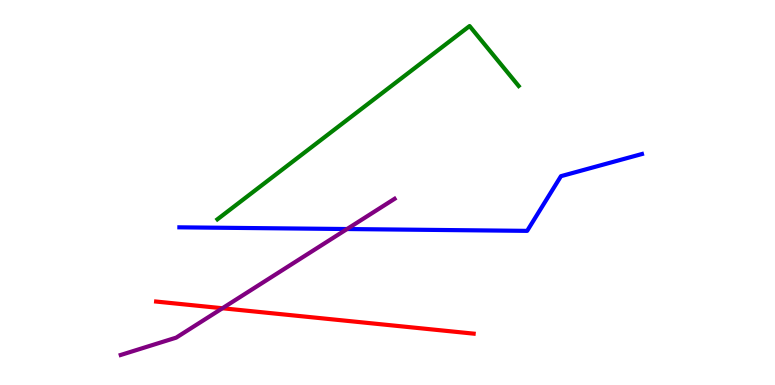[{'lines': ['blue', 'red'], 'intersections': []}, {'lines': ['green', 'red'], 'intersections': []}, {'lines': ['purple', 'red'], 'intersections': [{'x': 2.87, 'y': 1.99}]}, {'lines': ['blue', 'green'], 'intersections': []}, {'lines': ['blue', 'purple'], 'intersections': [{'x': 4.48, 'y': 4.05}]}, {'lines': ['green', 'purple'], 'intersections': []}]